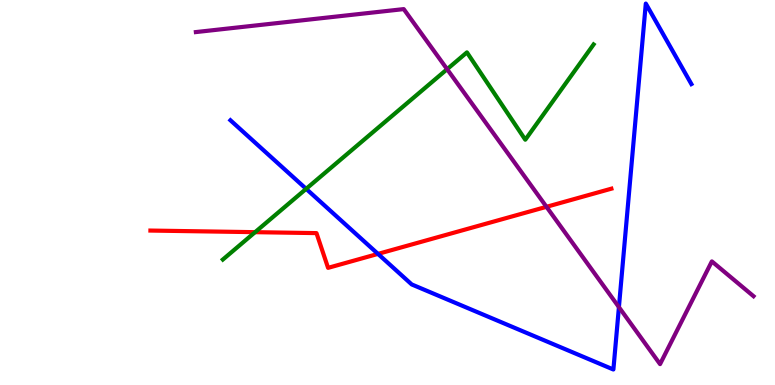[{'lines': ['blue', 'red'], 'intersections': [{'x': 4.88, 'y': 3.41}]}, {'lines': ['green', 'red'], 'intersections': [{'x': 3.29, 'y': 3.97}]}, {'lines': ['purple', 'red'], 'intersections': [{'x': 7.05, 'y': 4.63}]}, {'lines': ['blue', 'green'], 'intersections': [{'x': 3.95, 'y': 5.1}]}, {'lines': ['blue', 'purple'], 'intersections': [{'x': 7.99, 'y': 2.02}]}, {'lines': ['green', 'purple'], 'intersections': [{'x': 5.77, 'y': 8.2}]}]